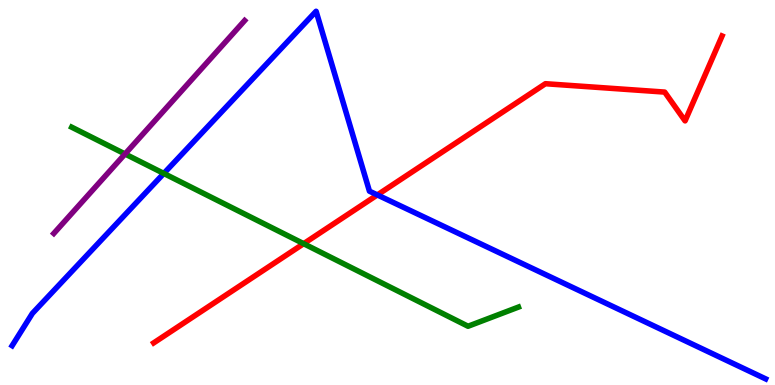[{'lines': ['blue', 'red'], 'intersections': [{'x': 4.87, 'y': 4.94}]}, {'lines': ['green', 'red'], 'intersections': [{'x': 3.92, 'y': 3.67}]}, {'lines': ['purple', 'red'], 'intersections': []}, {'lines': ['blue', 'green'], 'intersections': [{'x': 2.11, 'y': 5.49}]}, {'lines': ['blue', 'purple'], 'intersections': []}, {'lines': ['green', 'purple'], 'intersections': [{'x': 1.61, 'y': 6.0}]}]